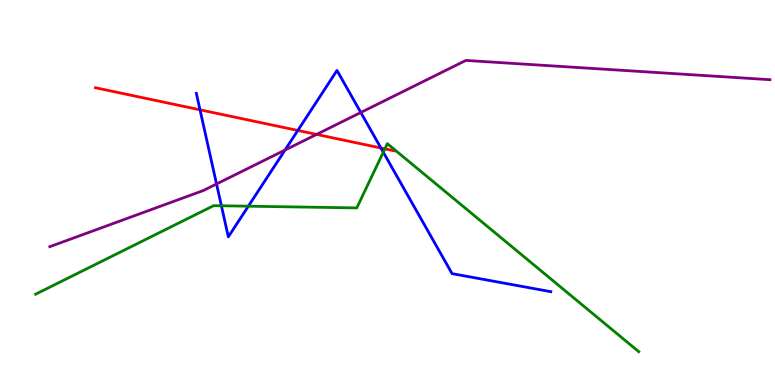[{'lines': ['blue', 'red'], 'intersections': [{'x': 2.58, 'y': 7.15}, {'x': 3.84, 'y': 6.61}, {'x': 4.92, 'y': 6.16}]}, {'lines': ['green', 'red'], 'intersections': [{'x': 4.97, 'y': 6.13}]}, {'lines': ['purple', 'red'], 'intersections': [{'x': 4.08, 'y': 6.51}]}, {'lines': ['blue', 'green'], 'intersections': [{'x': 2.86, 'y': 4.66}, {'x': 3.2, 'y': 4.64}, {'x': 4.95, 'y': 6.05}]}, {'lines': ['blue', 'purple'], 'intersections': [{'x': 2.79, 'y': 5.22}, {'x': 3.68, 'y': 6.1}, {'x': 4.66, 'y': 7.08}]}, {'lines': ['green', 'purple'], 'intersections': []}]